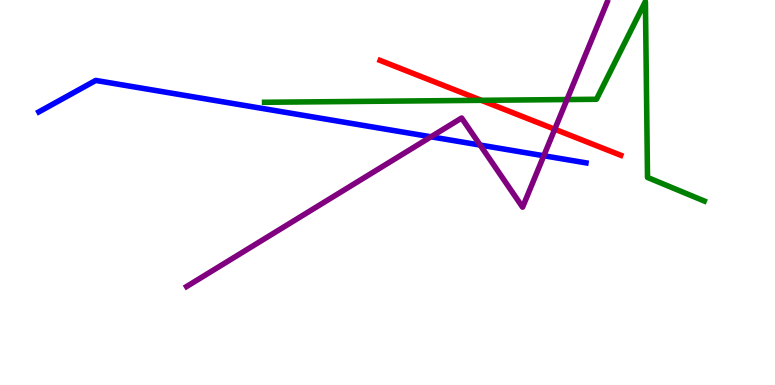[{'lines': ['blue', 'red'], 'intersections': []}, {'lines': ['green', 'red'], 'intersections': [{'x': 6.21, 'y': 7.39}]}, {'lines': ['purple', 'red'], 'intersections': [{'x': 7.16, 'y': 6.64}]}, {'lines': ['blue', 'green'], 'intersections': []}, {'lines': ['blue', 'purple'], 'intersections': [{'x': 5.56, 'y': 6.45}, {'x': 6.2, 'y': 6.23}, {'x': 7.02, 'y': 5.95}]}, {'lines': ['green', 'purple'], 'intersections': [{'x': 7.32, 'y': 7.41}]}]